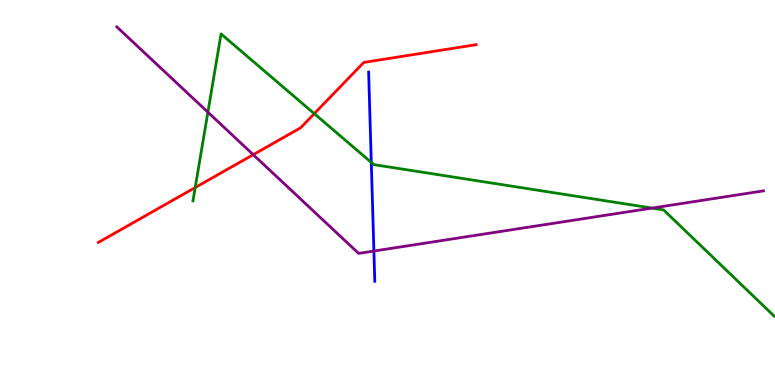[{'lines': ['blue', 'red'], 'intersections': []}, {'lines': ['green', 'red'], 'intersections': [{'x': 2.52, 'y': 5.13}, {'x': 4.06, 'y': 7.05}]}, {'lines': ['purple', 'red'], 'intersections': [{'x': 3.27, 'y': 5.98}]}, {'lines': ['blue', 'green'], 'intersections': [{'x': 4.79, 'y': 5.78}]}, {'lines': ['blue', 'purple'], 'intersections': [{'x': 4.82, 'y': 3.48}]}, {'lines': ['green', 'purple'], 'intersections': [{'x': 2.68, 'y': 7.09}, {'x': 8.41, 'y': 4.6}]}]